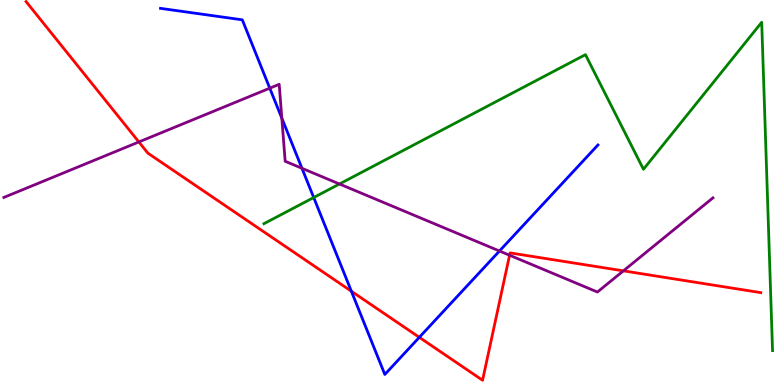[{'lines': ['blue', 'red'], 'intersections': [{'x': 4.53, 'y': 2.44}, {'x': 5.41, 'y': 1.24}]}, {'lines': ['green', 'red'], 'intersections': []}, {'lines': ['purple', 'red'], 'intersections': [{'x': 1.79, 'y': 6.31}, {'x': 6.58, 'y': 3.37}, {'x': 8.04, 'y': 2.96}]}, {'lines': ['blue', 'green'], 'intersections': [{'x': 4.05, 'y': 4.87}]}, {'lines': ['blue', 'purple'], 'intersections': [{'x': 3.48, 'y': 7.71}, {'x': 3.64, 'y': 6.93}, {'x': 3.9, 'y': 5.63}, {'x': 6.44, 'y': 3.48}]}, {'lines': ['green', 'purple'], 'intersections': [{'x': 4.38, 'y': 5.22}]}]